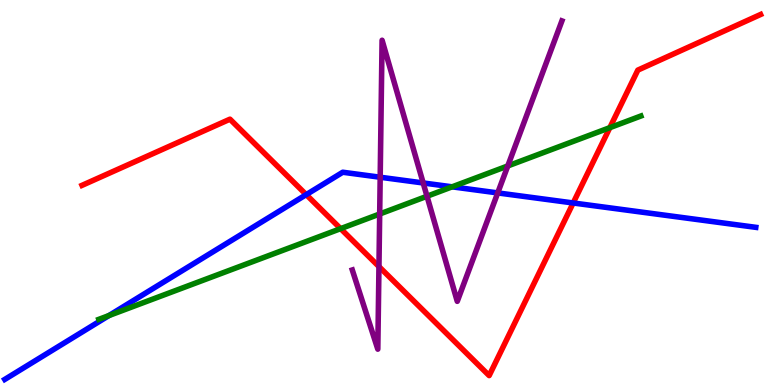[{'lines': ['blue', 'red'], 'intersections': [{'x': 3.95, 'y': 4.94}, {'x': 7.4, 'y': 4.73}]}, {'lines': ['green', 'red'], 'intersections': [{'x': 4.4, 'y': 4.06}, {'x': 7.87, 'y': 6.68}]}, {'lines': ['purple', 'red'], 'intersections': [{'x': 4.89, 'y': 3.08}]}, {'lines': ['blue', 'green'], 'intersections': [{'x': 1.41, 'y': 1.8}, {'x': 5.83, 'y': 5.15}]}, {'lines': ['blue', 'purple'], 'intersections': [{'x': 4.91, 'y': 5.4}, {'x': 5.46, 'y': 5.25}, {'x': 6.42, 'y': 4.99}]}, {'lines': ['green', 'purple'], 'intersections': [{'x': 4.9, 'y': 4.44}, {'x': 5.51, 'y': 4.9}, {'x': 6.55, 'y': 5.69}]}]